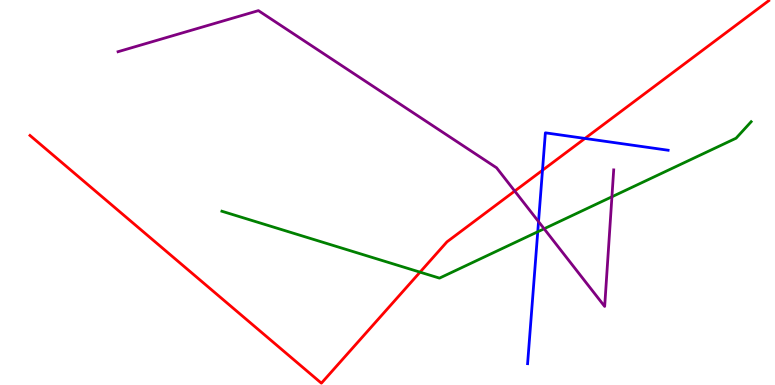[{'lines': ['blue', 'red'], 'intersections': [{'x': 7.0, 'y': 5.58}, {'x': 7.55, 'y': 6.4}]}, {'lines': ['green', 'red'], 'intersections': [{'x': 5.42, 'y': 2.93}]}, {'lines': ['purple', 'red'], 'intersections': [{'x': 6.64, 'y': 5.04}]}, {'lines': ['blue', 'green'], 'intersections': [{'x': 6.94, 'y': 3.98}]}, {'lines': ['blue', 'purple'], 'intersections': [{'x': 6.95, 'y': 4.24}]}, {'lines': ['green', 'purple'], 'intersections': [{'x': 7.02, 'y': 4.06}, {'x': 7.9, 'y': 4.89}]}]